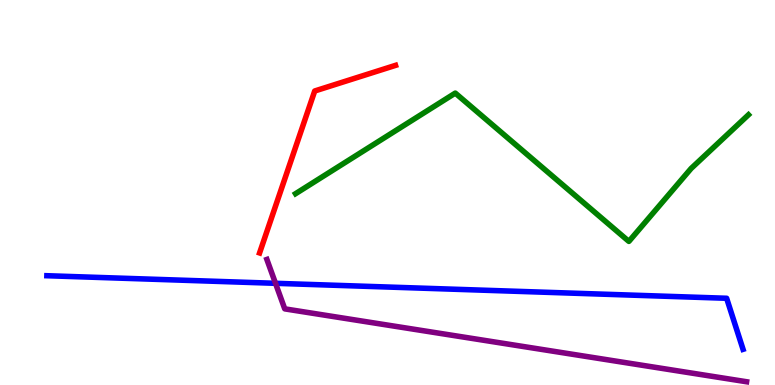[{'lines': ['blue', 'red'], 'intersections': []}, {'lines': ['green', 'red'], 'intersections': []}, {'lines': ['purple', 'red'], 'intersections': []}, {'lines': ['blue', 'green'], 'intersections': []}, {'lines': ['blue', 'purple'], 'intersections': [{'x': 3.55, 'y': 2.64}]}, {'lines': ['green', 'purple'], 'intersections': []}]